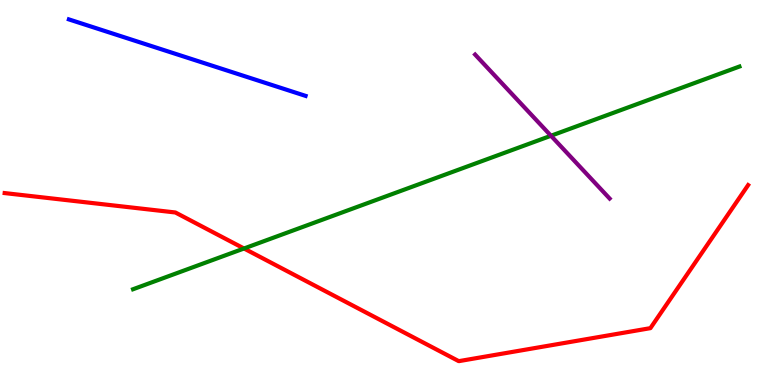[{'lines': ['blue', 'red'], 'intersections': []}, {'lines': ['green', 'red'], 'intersections': [{'x': 3.15, 'y': 3.55}]}, {'lines': ['purple', 'red'], 'intersections': []}, {'lines': ['blue', 'green'], 'intersections': []}, {'lines': ['blue', 'purple'], 'intersections': []}, {'lines': ['green', 'purple'], 'intersections': [{'x': 7.11, 'y': 6.47}]}]